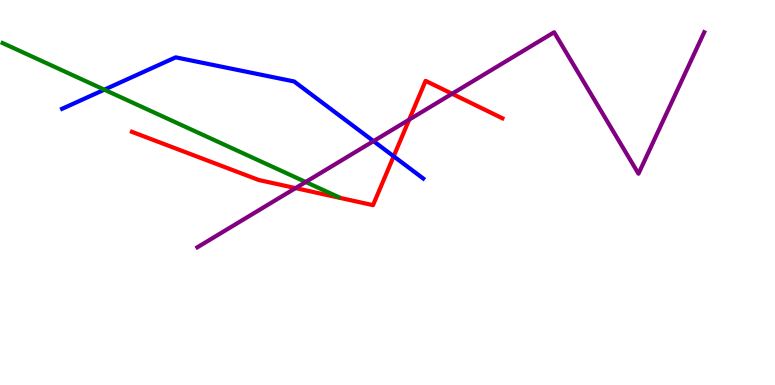[{'lines': ['blue', 'red'], 'intersections': [{'x': 5.08, 'y': 5.94}]}, {'lines': ['green', 'red'], 'intersections': []}, {'lines': ['purple', 'red'], 'intersections': [{'x': 3.81, 'y': 5.11}, {'x': 5.28, 'y': 6.89}, {'x': 5.83, 'y': 7.56}]}, {'lines': ['blue', 'green'], 'intersections': [{'x': 1.35, 'y': 7.67}]}, {'lines': ['blue', 'purple'], 'intersections': [{'x': 4.82, 'y': 6.33}]}, {'lines': ['green', 'purple'], 'intersections': [{'x': 3.94, 'y': 5.27}]}]